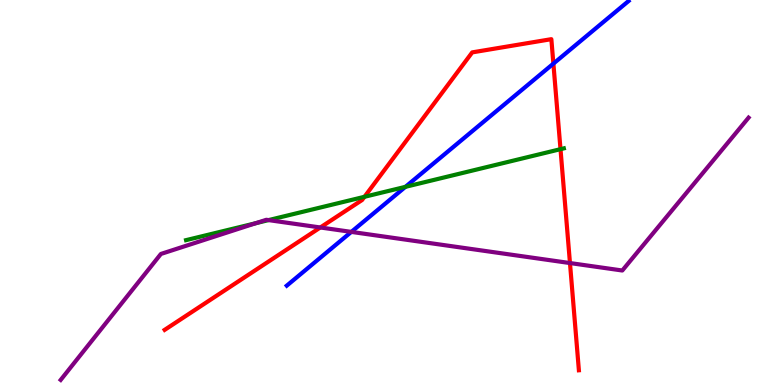[{'lines': ['blue', 'red'], 'intersections': [{'x': 7.14, 'y': 8.35}]}, {'lines': ['green', 'red'], 'intersections': [{'x': 4.7, 'y': 4.89}, {'x': 7.23, 'y': 6.13}]}, {'lines': ['purple', 'red'], 'intersections': [{'x': 4.13, 'y': 4.09}, {'x': 7.35, 'y': 3.17}]}, {'lines': ['blue', 'green'], 'intersections': [{'x': 5.23, 'y': 5.15}]}, {'lines': ['blue', 'purple'], 'intersections': [{'x': 4.53, 'y': 3.98}]}, {'lines': ['green', 'purple'], 'intersections': [{'x': 3.3, 'y': 4.2}, {'x': 3.47, 'y': 4.28}]}]